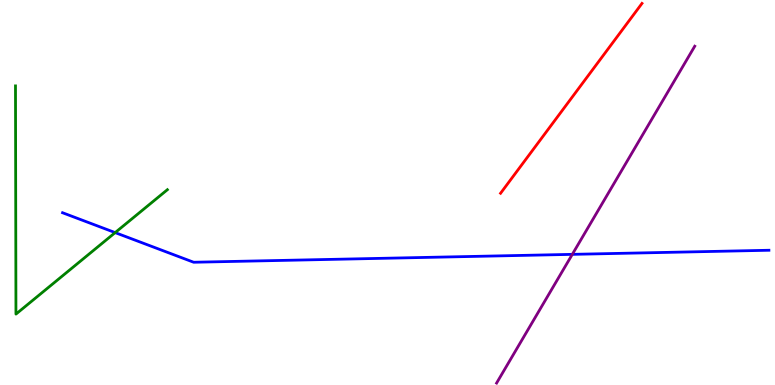[{'lines': ['blue', 'red'], 'intersections': []}, {'lines': ['green', 'red'], 'intersections': []}, {'lines': ['purple', 'red'], 'intersections': []}, {'lines': ['blue', 'green'], 'intersections': [{'x': 1.49, 'y': 3.96}]}, {'lines': ['blue', 'purple'], 'intersections': [{'x': 7.38, 'y': 3.39}]}, {'lines': ['green', 'purple'], 'intersections': []}]